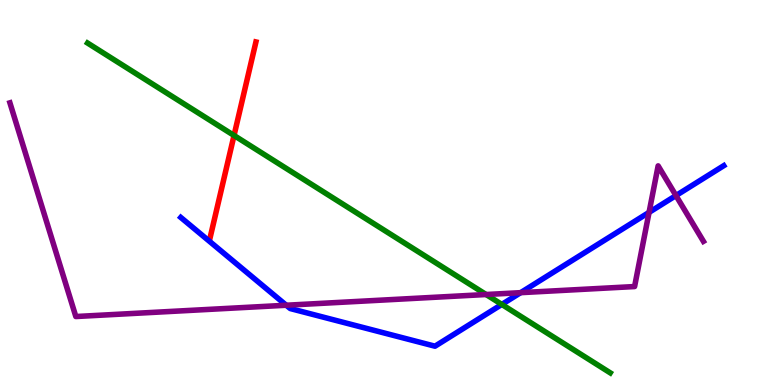[{'lines': ['blue', 'red'], 'intersections': []}, {'lines': ['green', 'red'], 'intersections': [{'x': 3.02, 'y': 6.48}]}, {'lines': ['purple', 'red'], 'intersections': []}, {'lines': ['blue', 'green'], 'intersections': [{'x': 6.47, 'y': 2.09}]}, {'lines': ['blue', 'purple'], 'intersections': [{'x': 3.69, 'y': 2.07}, {'x': 6.72, 'y': 2.4}, {'x': 8.37, 'y': 4.48}, {'x': 8.72, 'y': 4.92}]}, {'lines': ['green', 'purple'], 'intersections': [{'x': 6.27, 'y': 2.35}]}]